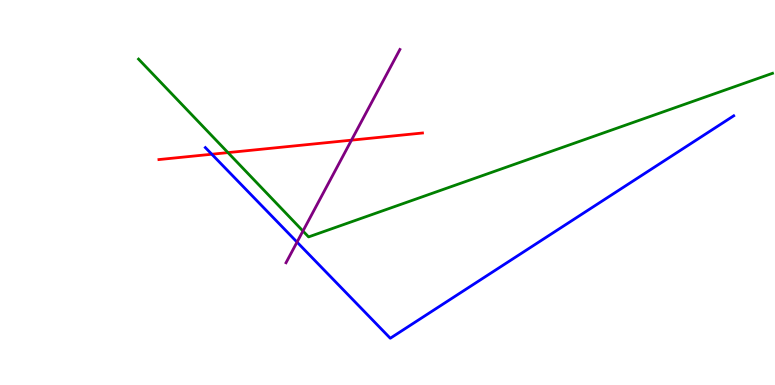[{'lines': ['blue', 'red'], 'intersections': [{'x': 2.73, 'y': 5.99}]}, {'lines': ['green', 'red'], 'intersections': [{'x': 2.94, 'y': 6.04}]}, {'lines': ['purple', 'red'], 'intersections': [{'x': 4.54, 'y': 6.36}]}, {'lines': ['blue', 'green'], 'intersections': []}, {'lines': ['blue', 'purple'], 'intersections': [{'x': 3.83, 'y': 3.71}]}, {'lines': ['green', 'purple'], 'intersections': [{'x': 3.91, 'y': 4.0}]}]